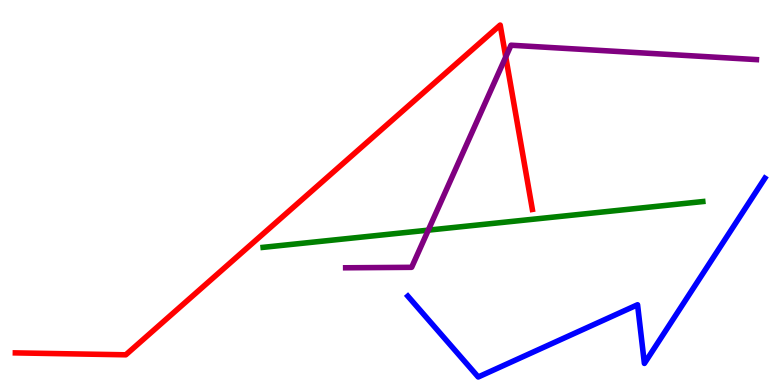[{'lines': ['blue', 'red'], 'intersections': []}, {'lines': ['green', 'red'], 'intersections': []}, {'lines': ['purple', 'red'], 'intersections': [{'x': 6.53, 'y': 8.52}]}, {'lines': ['blue', 'green'], 'intersections': []}, {'lines': ['blue', 'purple'], 'intersections': []}, {'lines': ['green', 'purple'], 'intersections': [{'x': 5.53, 'y': 4.02}]}]